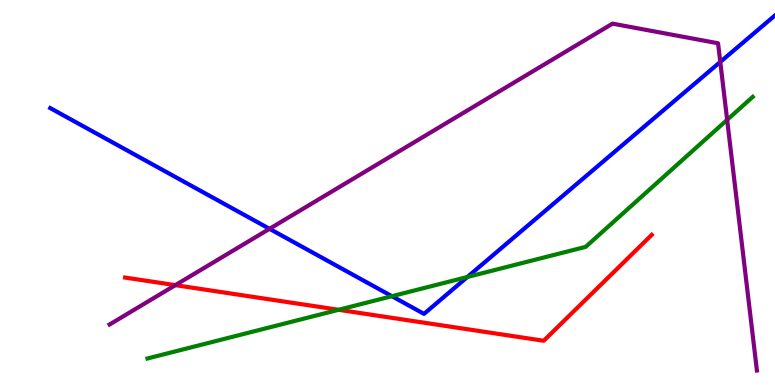[{'lines': ['blue', 'red'], 'intersections': []}, {'lines': ['green', 'red'], 'intersections': [{'x': 4.37, 'y': 1.95}]}, {'lines': ['purple', 'red'], 'intersections': [{'x': 2.26, 'y': 2.59}]}, {'lines': ['blue', 'green'], 'intersections': [{'x': 5.06, 'y': 2.31}, {'x': 6.03, 'y': 2.81}]}, {'lines': ['blue', 'purple'], 'intersections': [{'x': 3.48, 'y': 4.06}, {'x': 9.29, 'y': 8.39}]}, {'lines': ['green', 'purple'], 'intersections': [{'x': 9.38, 'y': 6.89}]}]